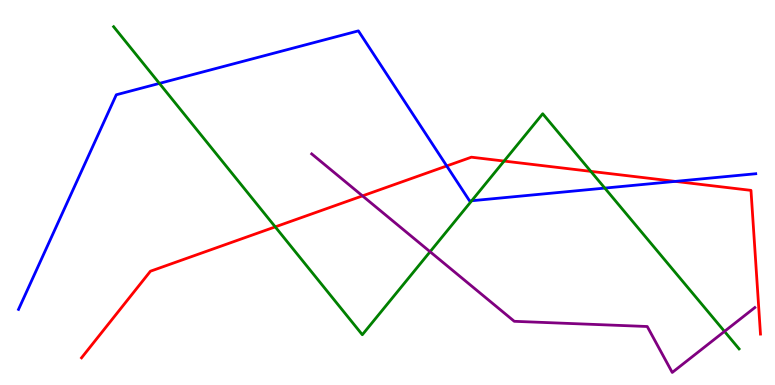[{'lines': ['blue', 'red'], 'intersections': [{'x': 5.76, 'y': 5.69}, {'x': 8.71, 'y': 5.29}]}, {'lines': ['green', 'red'], 'intersections': [{'x': 3.55, 'y': 4.11}, {'x': 6.5, 'y': 5.82}, {'x': 7.62, 'y': 5.55}]}, {'lines': ['purple', 'red'], 'intersections': [{'x': 4.68, 'y': 4.91}]}, {'lines': ['blue', 'green'], 'intersections': [{'x': 2.06, 'y': 7.83}, {'x': 6.09, 'y': 4.79}, {'x': 7.8, 'y': 5.11}]}, {'lines': ['blue', 'purple'], 'intersections': []}, {'lines': ['green', 'purple'], 'intersections': [{'x': 5.55, 'y': 3.46}, {'x': 9.35, 'y': 1.39}]}]